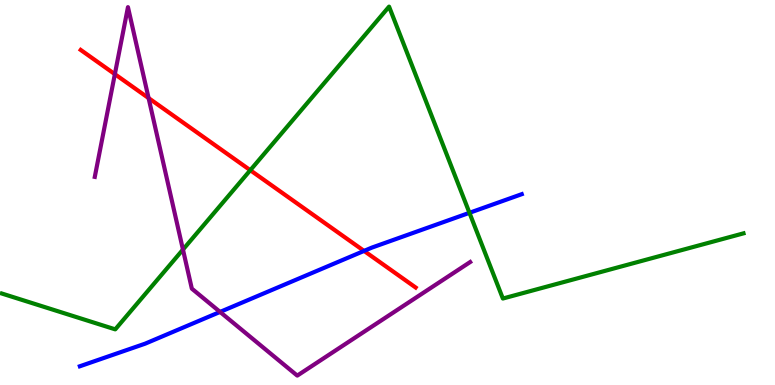[{'lines': ['blue', 'red'], 'intersections': [{'x': 4.7, 'y': 3.48}]}, {'lines': ['green', 'red'], 'intersections': [{'x': 3.23, 'y': 5.58}]}, {'lines': ['purple', 'red'], 'intersections': [{'x': 1.48, 'y': 8.07}, {'x': 1.92, 'y': 7.45}]}, {'lines': ['blue', 'green'], 'intersections': [{'x': 6.06, 'y': 4.47}]}, {'lines': ['blue', 'purple'], 'intersections': [{'x': 2.84, 'y': 1.9}]}, {'lines': ['green', 'purple'], 'intersections': [{'x': 2.36, 'y': 3.52}]}]